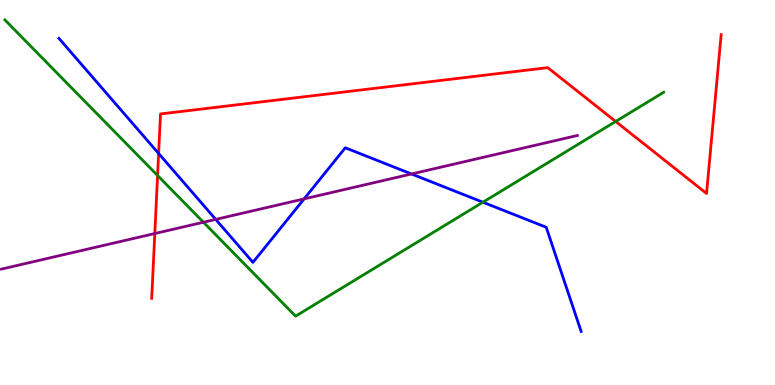[{'lines': ['blue', 'red'], 'intersections': [{'x': 2.05, 'y': 6.01}]}, {'lines': ['green', 'red'], 'intersections': [{'x': 2.03, 'y': 5.44}, {'x': 7.94, 'y': 6.84}]}, {'lines': ['purple', 'red'], 'intersections': [{'x': 2.0, 'y': 3.93}]}, {'lines': ['blue', 'green'], 'intersections': [{'x': 6.23, 'y': 4.75}]}, {'lines': ['blue', 'purple'], 'intersections': [{'x': 2.78, 'y': 4.3}, {'x': 3.92, 'y': 4.83}, {'x': 5.31, 'y': 5.48}]}, {'lines': ['green', 'purple'], 'intersections': [{'x': 2.63, 'y': 4.23}]}]